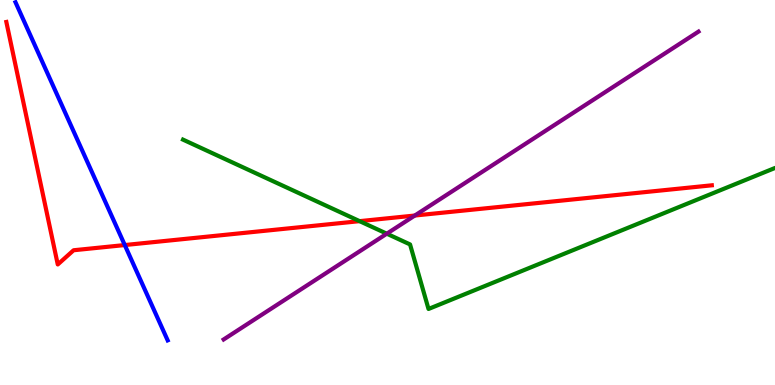[{'lines': ['blue', 'red'], 'intersections': [{'x': 1.61, 'y': 3.64}]}, {'lines': ['green', 'red'], 'intersections': [{'x': 4.64, 'y': 4.26}]}, {'lines': ['purple', 'red'], 'intersections': [{'x': 5.35, 'y': 4.4}]}, {'lines': ['blue', 'green'], 'intersections': []}, {'lines': ['blue', 'purple'], 'intersections': []}, {'lines': ['green', 'purple'], 'intersections': [{'x': 4.99, 'y': 3.93}]}]